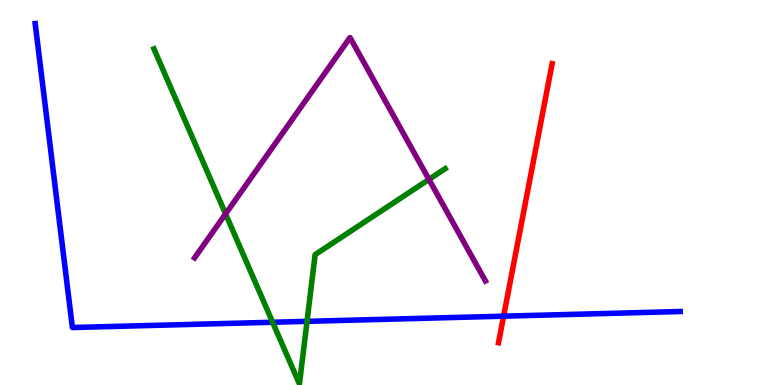[{'lines': ['blue', 'red'], 'intersections': [{'x': 6.5, 'y': 1.79}]}, {'lines': ['green', 'red'], 'intersections': []}, {'lines': ['purple', 'red'], 'intersections': []}, {'lines': ['blue', 'green'], 'intersections': [{'x': 3.52, 'y': 1.63}, {'x': 3.96, 'y': 1.65}]}, {'lines': ['blue', 'purple'], 'intersections': []}, {'lines': ['green', 'purple'], 'intersections': [{'x': 2.91, 'y': 4.44}, {'x': 5.53, 'y': 5.34}]}]